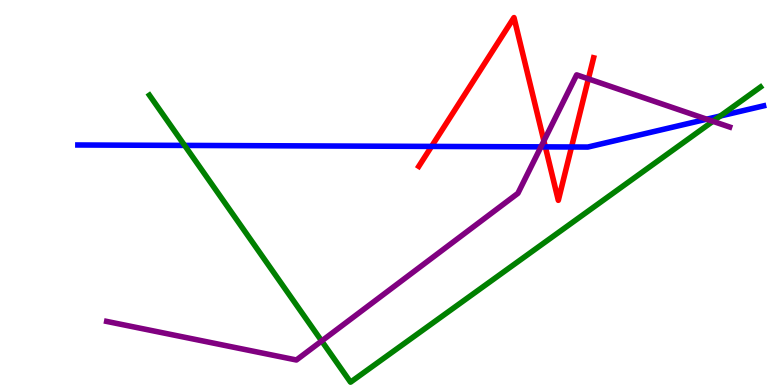[{'lines': ['blue', 'red'], 'intersections': [{'x': 5.57, 'y': 6.2}, {'x': 7.04, 'y': 6.19}, {'x': 7.37, 'y': 6.18}]}, {'lines': ['green', 'red'], 'intersections': []}, {'lines': ['purple', 'red'], 'intersections': [{'x': 7.02, 'y': 6.34}, {'x': 7.59, 'y': 7.95}]}, {'lines': ['blue', 'green'], 'intersections': [{'x': 2.38, 'y': 6.22}, {'x': 9.29, 'y': 6.99}]}, {'lines': ['blue', 'purple'], 'intersections': [{'x': 6.98, 'y': 6.19}, {'x': 9.12, 'y': 6.9}]}, {'lines': ['green', 'purple'], 'intersections': [{'x': 4.15, 'y': 1.14}, {'x': 9.2, 'y': 6.85}]}]